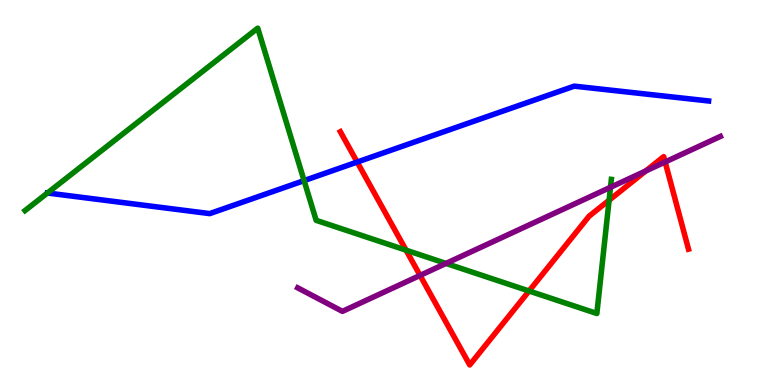[{'lines': ['blue', 'red'], 'intersections': [{'x': 4.61, 'y': 5.79}]}, {'lines': ['green', 'red'], 'intersections': [{'x': 5.24, 'y': 3.5}, {'x': 6.83, 'y': 2.44}, {'x': 7.86, 'y': 4.8}]}, {'lines': ['purple', 'red'], 'intersections': [{'x': 5.42, 'y': 2.85}, {'x': 8.33, 'y': 5.56}, {'x': 8.58, 'y': 5.79}]}, {'lines': ['blue', 'green'], 'intersections': [{'x': 0.612, 'y': 4.99}, {'x': 3.92, 'y': 5.31}]}, {'lines': ['blue', 'purple'], 'intersections': []}, {'lines': ['green', 'purple'], 'intersections': [{'x': 5.75, 'y': 3.16}, {'x': 7.88, 'y': 5.14}]}]